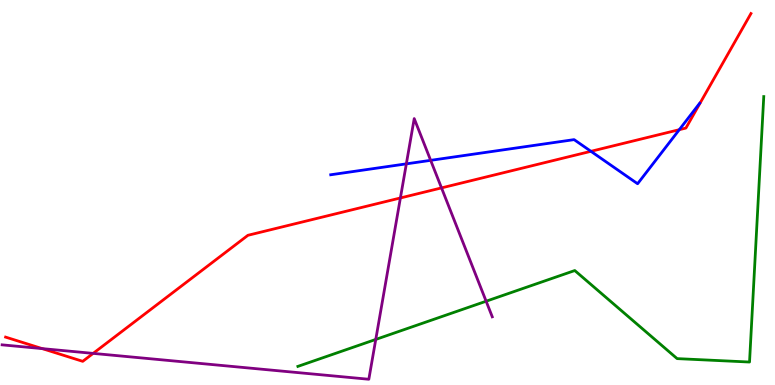[{'lines': ['blue', 'red'], 'intersections': [{'x': 7.62, 'y': 6.07}, {'x': 8.77, 'y': 6.63}]}, {'lines': ['green', 'red'], 'intersections': []}, {'lines': ['purple', 'red'], 'intersections': [{'x': 0.545, 'y': 0.945}, {'x': 1.2, 'y': 0.821}, {'x': 5.17, 'y': 4.86}, {'x': 5.7, 'y': 5.12}]}, {'lines': ['blue', 'green'], 'intersections': []}, {'lines': ['blue', 'purple'], 'intersections': [{'x': 5.24, 'y': 5.74}, {'x': 5.56, 'y': 5.84}]}, {'lines': ['green', 'purple'], 'intersections': [{'x': 4.85, 'y': 1.18}, {'x': 6.27, 'y': 2.18}]}]